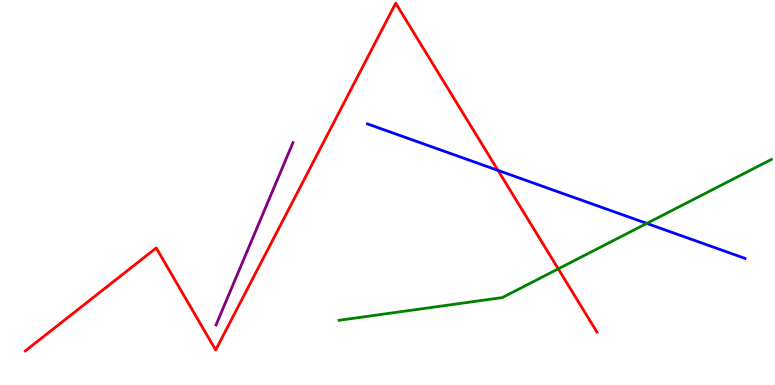[{'lines': ['blue', 'red'], 'intersections': [{'x': 6.43, 'y': 5.57}]}, {'lines': ['green', 'red'], 'intersections': [{'x': 7.2, 'y': 3.02}]}, {'lines': ['purple', 'red'], 'intersections': []}, {'lines': ['blue', 'green'], 'intersections': [{'x': 8.35, 'y': 4.2}]}, {'lines': ['blue', 'purple'], 'intersections': []}, {'lines': ['green', 'purple'], 'intersections': []}]